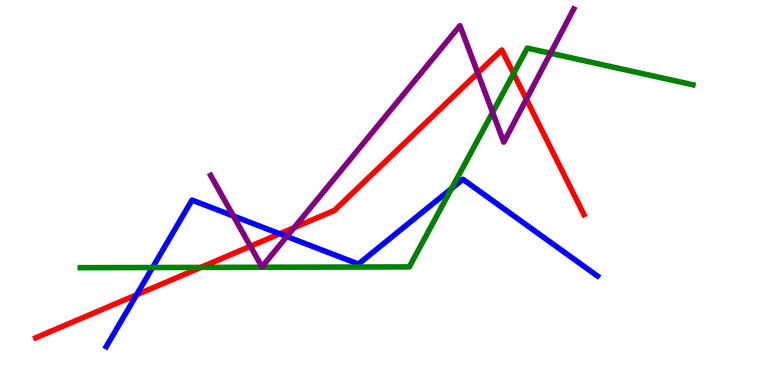[{'lines': ['blue', 'red'], 'intersections': [{'x': 1.76, 'y': 2.34}, {'x': 3.61, 'y': 3.93}]}, {'lines': ['green', 'red'], 'intersections': [{'x': 2.59, 'y': 3.05}, {'x': 6.63, 'y': 8.09}]}, {'lines': ['purple', 'red'], 'intersections': [{'x': 3.23, 'y': 3.6}, {'x': 3.79, 'y': 4.09}, {'x': 6.16, 'y': 8.1}, {'x': 6.79, 'y': 7.42}]}, {'lines': ['blue', 'green'], 'intersections': [{'x': 1.97, 'y': 3.05}, {'x': 5.83, 'y': 5.1}]}, {'lines': ['blue', 'purple'], 'intersections': [{'x': 3.01, 'y': 4.39}, {'x': 3.7, 'y': 3.86}]}, {'lines': ['green', 'purple'], 'intersections': [{'x': 6.36, 'y': 7.08}, {'x': 7.1, 'y': 8.62}]}]